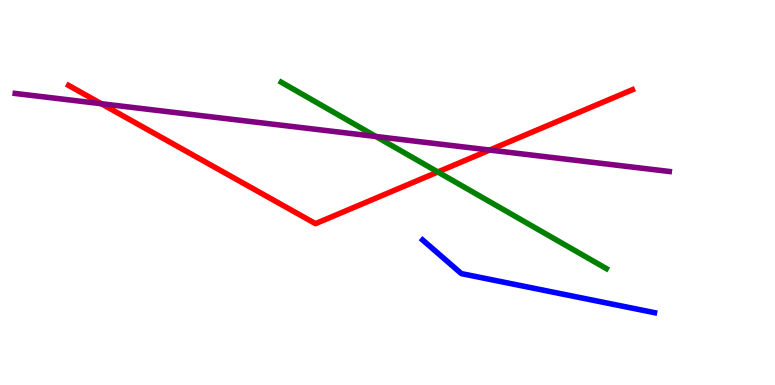[{'lines': ['blue', 'red'], 'intersections': []}, {'lines': ['green', 'red'], 'intersections': [{'x': 5.65, 'y': 5.53}]}, {'lines': ['purple', 'red'], 'intersections': [{'x': 1.31, 'y': 7.31}, {'x': 6.32, 'y': 6.1}]}, {'lines': ['blue', 'green'], 'intersections': []}, {'lines': ['blue', 'purple'], 'intersections': []}, {'lines': ['green', 'purple'], 'intersections': [{'x': 4.85, 'y': 6.45}]}]